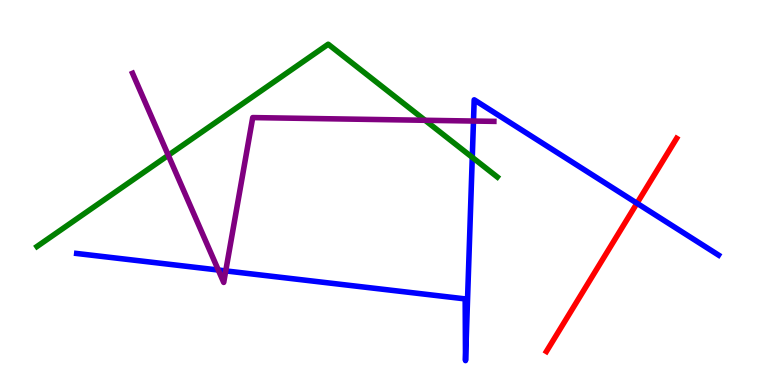[{'lines': ['blue', 'red'], 'intersections': [{'x': 8.22, 'y': 4.72}]}, {'lines': ['green', 'red'], 'intersections': []}, {'lines': ['purple', 'red'], 'intersections': []}, {'lines': ['blue', 'green'], 'intersections': [{'x': 6.09, 'y': 5.91}]}, {'lines': ['blue', 'purple'], 'intersections': [{'x': 2.82, 'y': 2.99}, {'x': 2.91, 'y': 2.96}, {'x': 6.11, 'y': 6.86}]}, {'lines': ['green', 'purple'], 'intersections': [{'x': 2.17, 'y': 5.97}, {'x': 5.48, 'y': 6.88}]}]